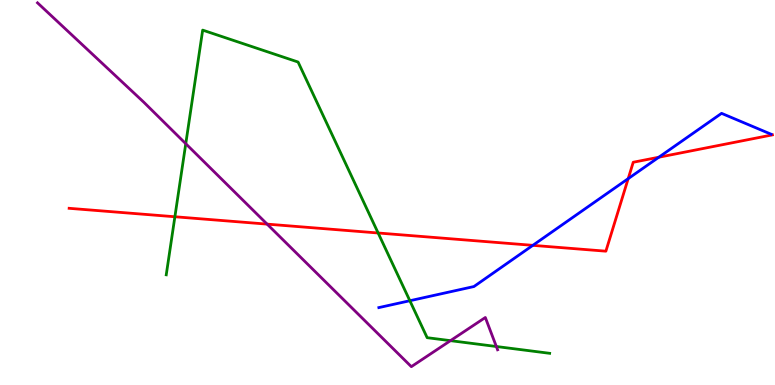[{'lines': ['blue', 'red'], 'intersections': [{'x': 6.88, 'y': 3.63}, {'x': 8.11, 'y': 5.36}, {'x': 8.5, 'y': 5.92}]}, {'lines': ['green', 'red'], 'intersections': [{'x': 2.26, 'y': 4.37}, {'x': 4.88, 'y': 3.95}]}, {'lines': ['purple', 'red'], 'intersections': [{'x': 3.45, 'y': 4.18}]}, {'lines': ['blue', 'green'], 'intersections': [{'x': 5.29, 'y': 2.19}]}, {'lines': ['blue', 'purple'], 'intersections': []}, {'lines': ['green', 'purple'], 'intersections': [{'x': 2.4, 'y': 6.27}, {'x': 5.81, 'y': 1.15}, {'x': 6.4, 'y': 1.0}]}]